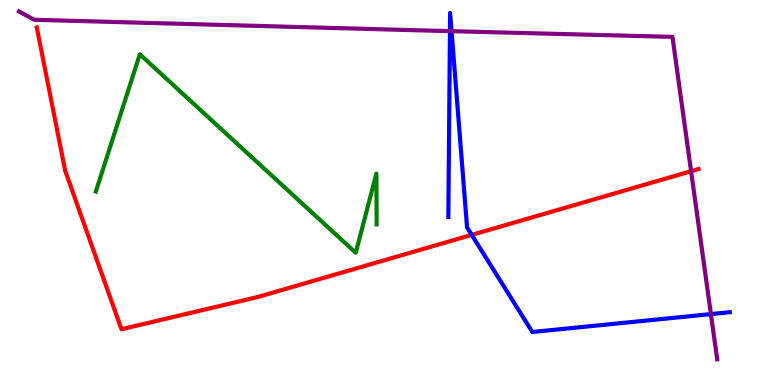[{'lines': ['blue', 'red'], 'intersections': [{'x': 6.09, 'y': 3.9}]}, {'lines': ['green', 'red'], 'intersections': []}, {'lines': ['purple', 'red'], 'intersections': [{'x': 8.92, 'y': 5.55}]}, {'lines': ['blue', 'green'], 'intersections': []}, {'lines': ['blue', 'purple'], 'intersections': [{'x': 5.81, 'y': 9.19}, {'x': 5.83, 'y': 9.19}, {'x': 9.17, 'y': 1.84}]}, {'lines': ['green', 'purple'], 'intersections': []}]